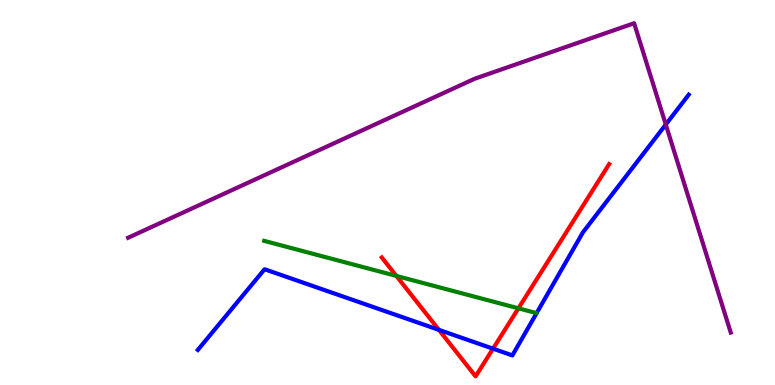[{'lines': ['blue', 'red'], 'intersections': [{'x': 5.66, 'y': 1.43}, {'x': 6.36, 'y': 0.943}]}, {'lines': ['green', 'red'], 'intersections': [{'x': 5.11, 'y': 2.83}, {'x': 6.69, 'y': 1.99}]}, {'lines': ['purple', 'red'], 'intersections': []}, {'lines': ['blue', 'green'], 'intersections': []}, {'lines': ['blue', 'purple'], 'intersections': [{'x': 8.59, 'y': 6.76}]}, {'lines': ['green', 'purple'], 'intersections': []}]